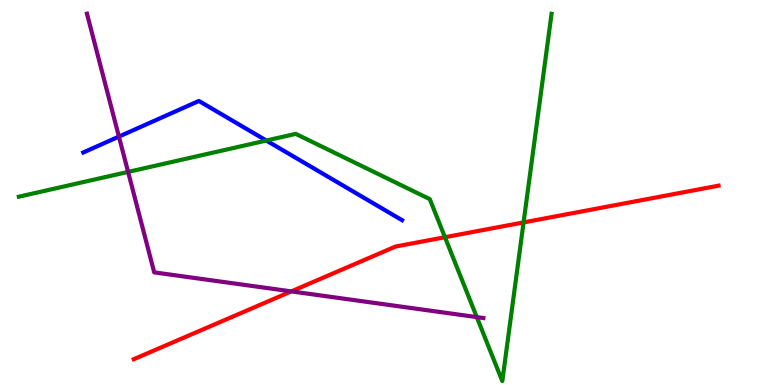[{'lines': ['blue', 'red'], 'intersections': []}, {'lines': ['green', 'red'], 'intersections': [{'x': 5.74, 'y': 3.84}, {'x': 6.76, 'y': 4.22}]}, {'lines': ['purple', 'red'], 'intersections': [{'x': 3.76, 'y': 2.43}]}, {'lines': ['blue', 'green'], 'intersections': [{'x': 3.44, 'y': 6.35}]}, {'lines': ['blue', 'purple'], 'intersections': [{'x': 1.53, 'y': 6.45}]}, {'lines': ['green', 'purple'], 'intersections': [{'x': 1.65, 'y': 5.53}, {'x': 6.15, 'y': 1.76}]}]